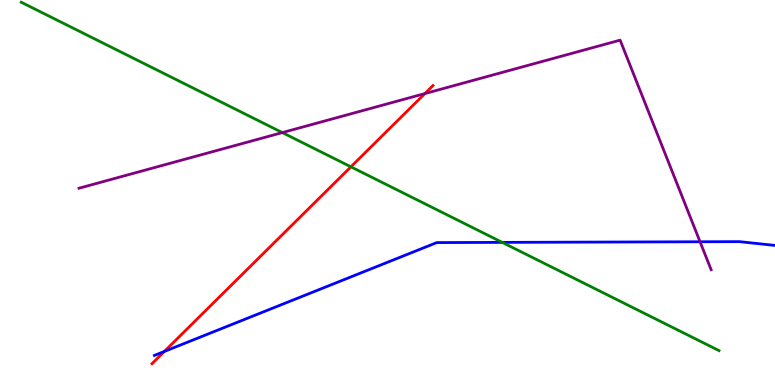[{'lines': ['blue', 'red'], 'intersections': [{'x': 2.12, 'y': 0.871}]}, {'lines': ['green', 'red'], 'intersections': [{'x': 4.53, 'y': 5.67}]}, {'lines': ['purple', 'red'], 'intersections': [{'x': 5.48, 'y': 7.57}]}, {'lines': ['blue', 'green'], 'intersections': [{'x': 6.48, 'y': 3.7}]}, {'lines': ['blue', 'purple'], 'intersections': [{'x': 9.03, 'y': 3.72}]}, {'lines': ['green', 'purple'], 'intersections': [{'x': 3.64, 'y': 6.56}]}]